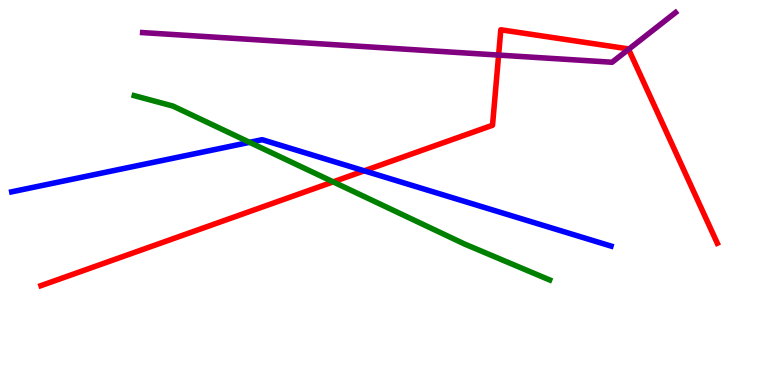[{'lines': ['blue', 'red'], 'intersections': [{'x': 4.7, 'y': 5.56}]}, {'lines': ['green', 'red'], 'intersections': [{'x': 4.3, 'y': 5.28}]}, {'lines': ['purple', 'red'], 'intersections': [{'x': 6.43, 'y': 8.57}, {'x': 8.11, 'y': 8.72}]}, {'lines': ['blue', 'green'], 'intersections': [{'x': 3.22, 'y': 6.3}]}, {'lines': ['blue', 'purple'], 'intersections': []}, {'lines': ['green', 'purple'], 'intersections': []}]